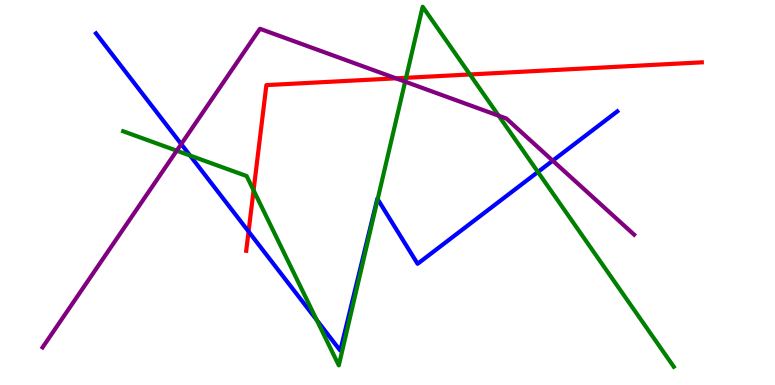[{'lines': ['blue', 'red'], 'intersections': [{'x': 3.21, 'y': 3.99}]}, {'lines': ['green', 'red'], 'intersections': [{'x': 3.27, 'y': 5.06}, {'x': 5.24, 'y': 7.98}, {'x': 6.06, 'y': 8.07}]}, {'lines': ['purple', 'red'], 'intersections': [{'x': 5.11, 'y': 7.97}]}, {'lines': ['blue', 'green'], 'intersections': [{'x': 2.45, 'y': 5.96}, {'x': 4.09, 'y': 1.69}, {'x': 4.87, 'y': 4.83}, {'x': 6.94, 'y': 5.53}]}, {'lines': ['blue', 'purple'], 'intersections': [{'x': 2.34, 'y': 6.26}, {'x': 7.13, 'y': 5.83}]}, {'lines': ['green', 'purple'], 'intersections': [{'x': 2.28, 'y': 6.09}, {'x': 5.23, 'y': 7.88}, {'x': 6.43, 'y': 6.99}]}]